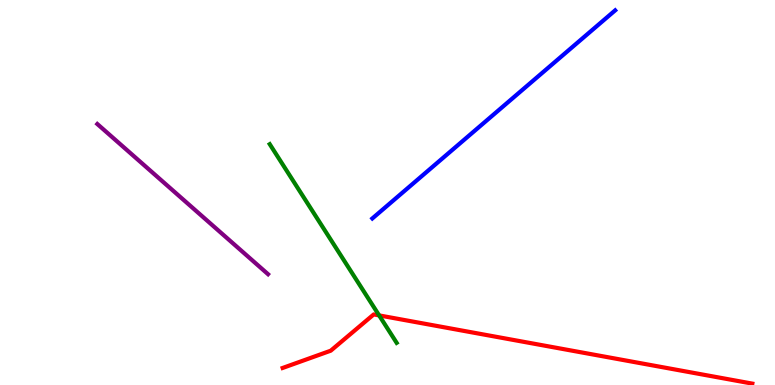[{'lines': ['blue', 'red'], 'intersections': []}, {'lines': ['green', 'red'], 'intersections': [{'x': 4.89, 'y': 1.81}]}, {'lines': ['purple', 'red'], 'intersections': []}, {'lines': ['blue', 'green'], 'intersections': []}, {'lines': ['blue', 'purple'], 'intersections': []}, {'lines': ['green', 'purple'], 'intersections': []}]